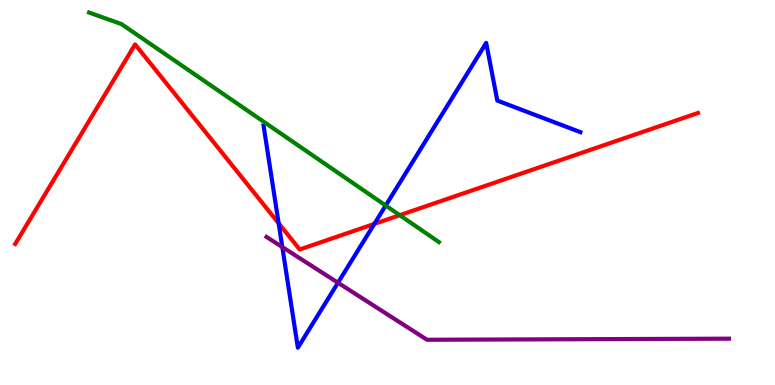[{'lines': ['blue', 'red'], 'intersections': [{'x': 3.6, 'y': 4.2}, {'x': 4.83, 'y': 4.18}]}, {'lines': ['green', 'red'], 'intersections': [{'x': 5.16, 'y': 4.41}]}, {'lines': ['purple', 'red'], 'intersections': []}, {'lines': ['blue', 'green'], 'intersections': [{'x': 4.98, 'y': 4.66}]}, {'lines': ['blue', 'purple'], 'intersections': [{'x': 3.64, 'y': 3.58}, {'x': 4.36, 'y': 2.66}]}, {'lines': ['green', 'purple'], 'intersections': []}]